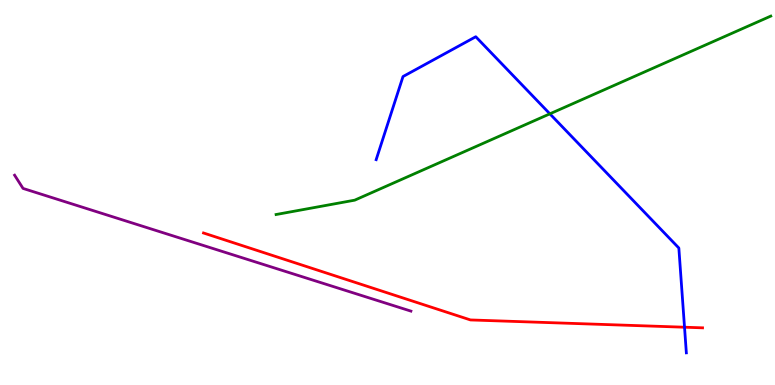[{'lines': ['blue', 'red'], 'intersections': [{'x': 8.83, 'y': 1.5}]}, {'lines': ['green', 'red'], 'intersections': []}, {'lines': ['purple', 'red'], 'intersections': []}, {'lines': ['blue', 'green'], 'intersections': [{'x': 7.1, 'y': 7.04}]}, {'lines': ['blue', 'purple'], 'intersections': []}, {'lines': ['green', 'purple'], 'intersections': []}]